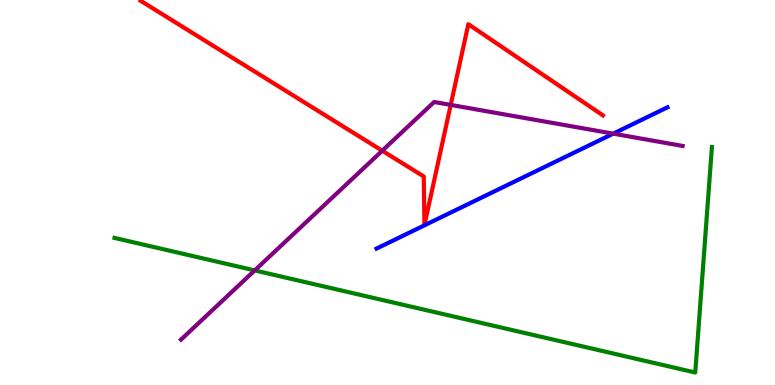[{'lines': ['blue', 'red'], 'intersections': []}, {'lines': ['green', 'red'], 'intersections': []}, {'lines': ['purple', 'red'], 'intersections': [{'x': 4.93, 'y': 6.09}, {'x': 5.82, 'y': 7.28}]}, {'lines': ['blue', 'green'], 'intersections': []}, {'lines': ['blue', 'purple'], 'intersections': [{'x': 7.91, 'y': 6.53}]}, {'lines': ['green', 'purple'], 'intersections': [{'x': 3.29, 'y': 2.98}]}]